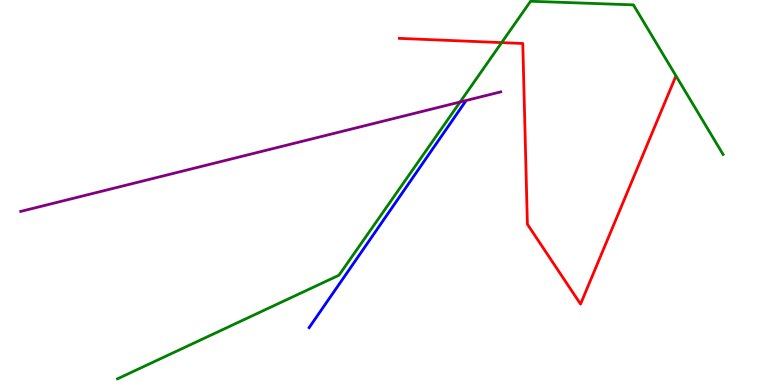[{'lines': ['blue', 'red'], 'intersections': []}, {'lines': ['green', 'red'], 'intersections': [{'x': 6.47, 'y': 8.89}]}, {'lines': ['purple', 'red'], 'intersections': []}, {'lines': ['blue', 'green'], 'intersections': []}, {'lines': ['blue', 'purple'], 'intersections': []}, {'lines': ['green', 'purple'], 'intersections': [{'x': 5.94, 'y': 7.35}]}]